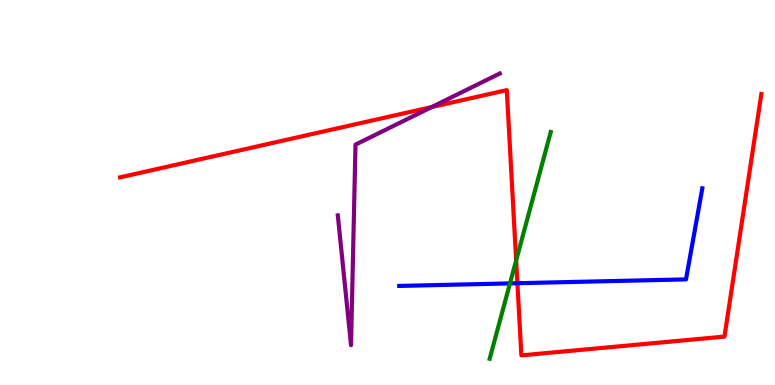[{'lines': ['blue', 'red'], 'intersections': [{'x': 6.68, 'y': 2.64}]}, {'lines': ['green', 'red'], 'intersections': [{'x': 6.66, 'y': 3.23}]}, {'lines': ['purple', 'red'], 'intersections': [{'x': 5.57, 'y': 7.22}]}, {'lines': ['blue', 'green'], 'intersections': [{'x': 6.58, 'y': 2.64}]}, {'lines': ['blue', 'purple'], 'intersections': []}, {'lines': ['green', 'purple'], 'intersections': []}]